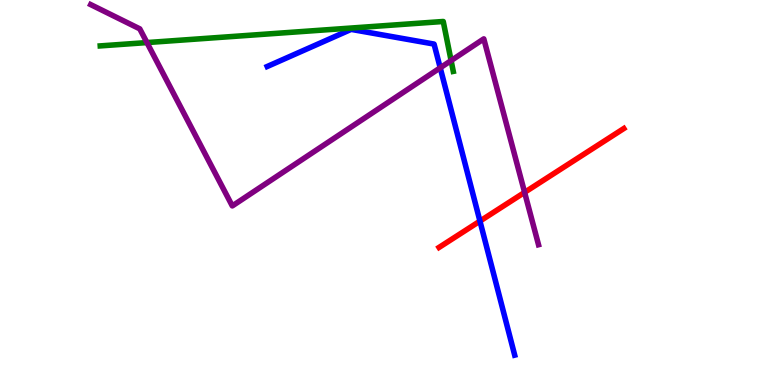[{'lines': ['blue', 'red'], 'intersections': [{'x': 6.19, 'y': 4.26}]}, {'lines': ['green', 'red'], 'intersections': []}, {'lines': ['purple', 'red'], 'intersections': [{'x': 6.77, 'y': 5.0}]}, {'lines': ['blue', 'green'], 'intersections': []}, {'lines': ['blue', 'purple'], 'intersections': [{'x': 5.68, 'y': 8.24}]}, {'lines': ['green', 'purple'], 'intersections': [{'x': 1.9, 'y': 8.89}, {'x': 5.82, 'y': 8.43}]}]